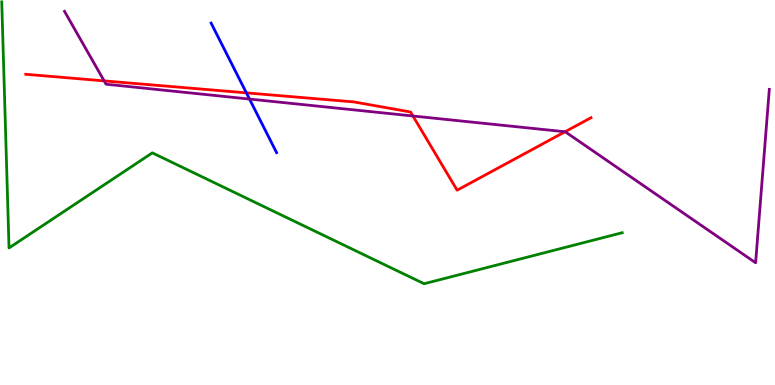[{'lines': ['blue', 'red'], 'intersections': [{'x': 3.18, 'y': 7.59}]}, {'lines': ['green', 'red'], 'intersections': []}, {'lines': ['purple', 'red'], 'intersections': [{'x': 1.34, 'y': 7.9}, {'x': 5.33, 'y': 6.99}, {'x': 7.29, 'y': 6.58}]}, {'lines': ['blue', 'green'], 'intersections': []}, {'lines': ['blue', 'purple'], 'intersections': [{'x': 3.22, 'y': 7.43}]}, {'lines': ['green', 'purple'], 'intersections': []}]